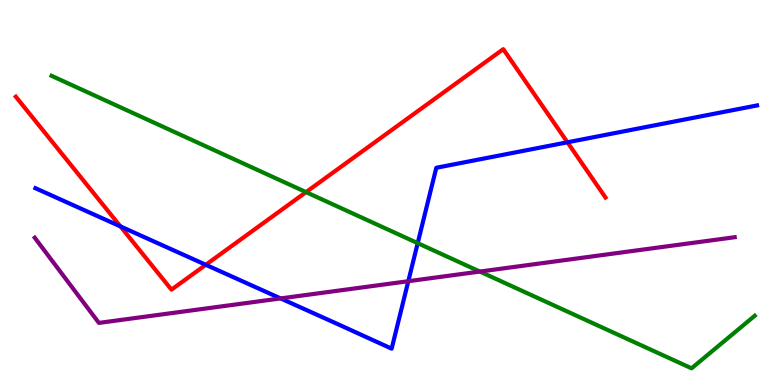[{'lines': ['blue', 'red'], 'intersections': [{'x': 1.55, 'y': 4.12}, {'x': 2.66, 'y': 3.12}, {'x': 7.32, 'y': 6.3}]}, {'lines': ['green', 'red'], 'intersections': [{'x': 3.95, 'y': 5.01}]}, {'lines': ['purple', 'red'], 'intersections': []}, {'lines': ['blue', 'green'], 'intersections': [{'x': 5.39, 'y': 3.68}]}, {'lines': ['blue', 'purple'], 'intersections': [{'x': 3.62, 'y': 2.25}, {'x': 5.27, 'y': 2.7}]}, {'lines': ['green', 'purple'], 'intersections': [{'x': 6.19, 'y': 2.95}]}]